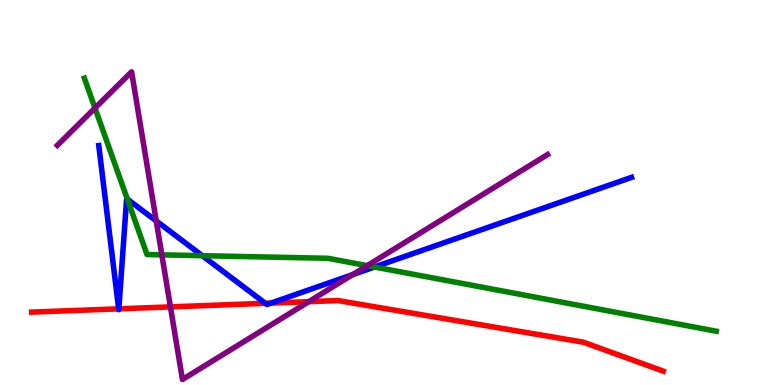[{'lines': ['blue', 'red'], 'intersections': [{'x': 1.53, 'y': 1.98}, {'x': 1.53, 'y': 1.98}, {'x': 3.42, 'y': 2.12}, {'x': 3.5, 'y': 2.13}]}, {'lines': ['green', 'red'], 'intersections': []}, {'lines': ['purple', 'red'], 'intersections': [{'x': 2.2, 'y': 2.03}, {'x': 3.98, 'y': 2.16}]}, {'lines': ['blue', 'green'], 'intersections': [{'x': 1.64, 'y': 4.83}, {'x': 2.61, 'y': 3.36}, {'x': 4.83, 'y': 3.06}]}, {'lines': ['blue', 'purple'], 'intersections': [{'x': 2.02, 'y': 4.26}, {'x': 4.55, 'y': 2.87}]}, {'lines': ['green', 'purple'], 'intersections': [{'x': 1.23, 'y': 7.19}, {'x': 2.09, 'y': 3.38}, {'x': 4.74, 'y': 3.1}]}]